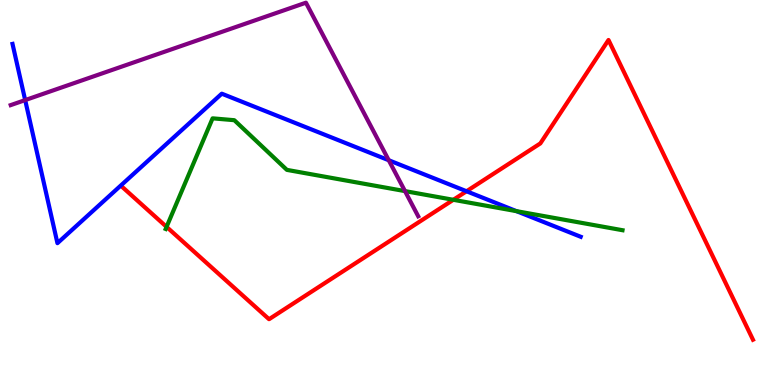[{'lines': ['blue', 'red'], 'intersections': [{'x': 6.02, 'y': 5.03}]}, {'lines': ['green', 'red'], 'intersections': [{'x': 2.15, 'y': 4.11}, {'x': 5.85, 'y': 4.81}]}, {'lines': ['purple', 'red'], 'intersections': []}, {'lines': ['blue', 'green'], 'intersections': [{'x': 6.66, 'y': 4.52}]}, {'lines': ['blue', 'purple'], 'intersections': [{'x': 0.325, 'y': 7.4}, {'x': 5.02, 'y': 5.84}]}, {'lines': ['green', 'purple'], 'intersections': [{'x': 5.23, 'y': 5.04}]}]